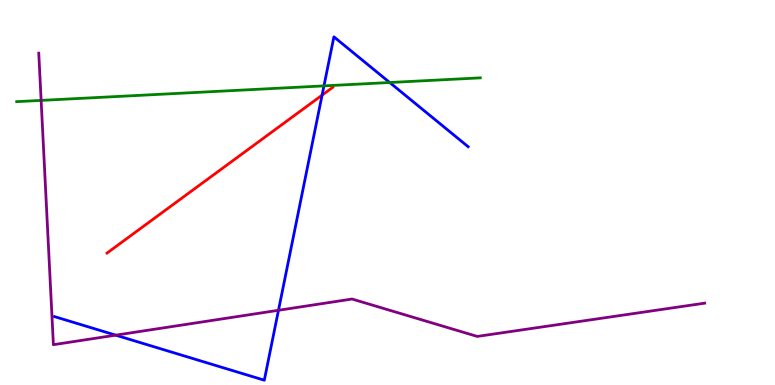[{'lines': ['blue', 'red'], 'intersections': [{'x': 4.16, 'y': 7.53}]}, {'lines': ['green', 'red'], 'intersections': []}, {'lines': ['purple', 'red'], 'intersections': []}, {'lines': ['blue', 'green'], 'intersections': [{'x': 4.18, 'y': 7.77}, {'x': 5.03, 'y': 7.86}]}, {'lines': ['blue', 'purple'], 'intersections': [{'x': 1.49, 'y': 1.29}, {'x': 3.59, 'y': 1.94}]}, {'lines': ['green', 'purple'], 'intersections': [{'x': 0.531, 'y': 7.39}]}]